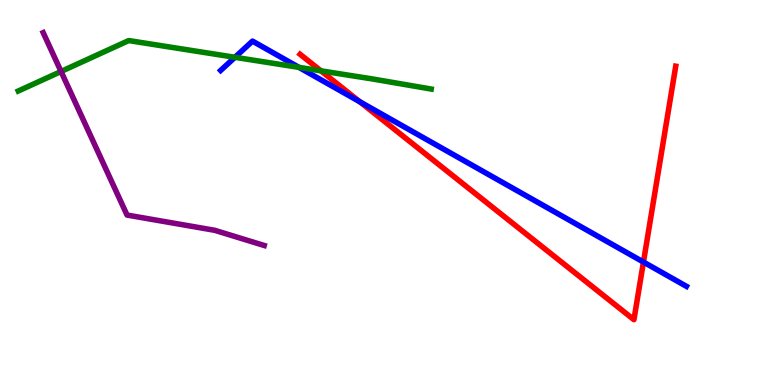[{'lines': ['blue', 'red'], 'intersections': [{'x': 4.64, 'y': 7.36}, {'x': 8.3, 'y': 3.19}]}, {'lines': ['green', 'red'], 'intersections': [{'x': 4.14, 'y': 8.16}]}, {'lines': ['purple', 'red'], 'intersections': []}, {'lines': ['blue', 'green'], 'intersections': [{'x': 3.03, 'y': 8.51}, {'x': 3.86, 'y': 8.25}]}, {'lines': ['blue', 'purple'], 'intersections': []}, {'lines': ['green', 'purple'], 'intersections': [{'x': 0.788, 'y': 8.14}]}]